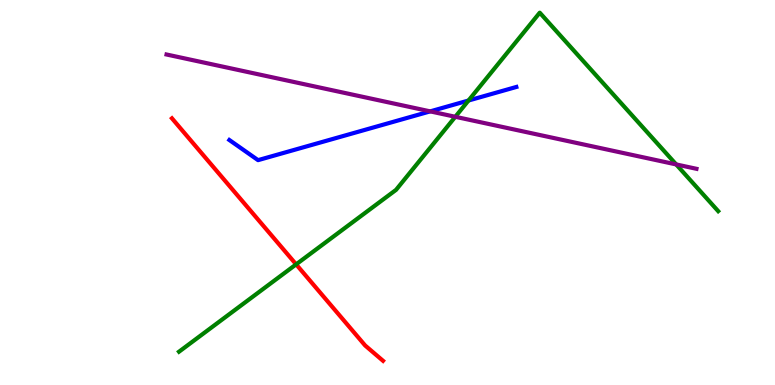[{'lines': ['blue', 'red'], 'intersections': []}, {'lines': ['green', 'red'], 'intersections': [{'x': 3.82, 'y': 3.13}]}, {'lines': ['purple', 'red'], 'intersections': []}, {'lines': ['blue', 'green'], 'intersections': [{'x': 6.05, 'y': 7.39}]}, {'lines': ['blue', 'purple'], 'intersections': [{'x': 5.55, 'y': 7.11}]}, {'lines': ['green', 'purple'], 'intersections': [{'x': 5.87, 'y': 6.97}, {'x': 8.73, 'y': 5.73}]}]